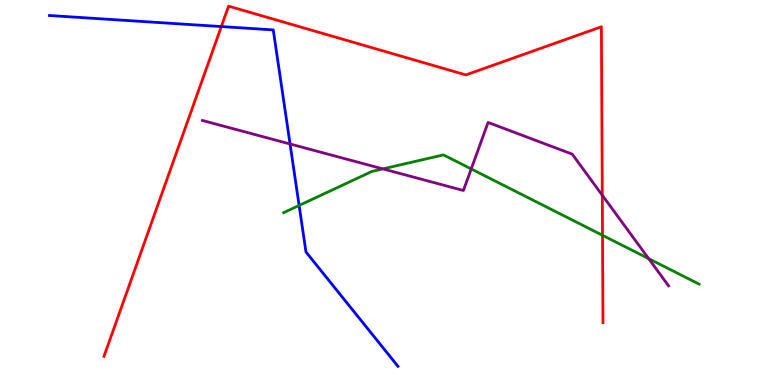[{'lines': ['blue', 'red'], 'intersections': [{'x': 2.86, 'y': 9.31}]}, {'lines': ['green', 'red'], 'intersections': [{'x': 7.77, 'y': 3.89}]}, {'lines': ['purple', 'red'], 'intersections': [{'x': 7.77, 'y': 4.93}]}, {'lines': ['blue', 'green'], 'intersections': [{'x': 3.86, 'y': 4.66}]}, {'lines': ['blue', 'purple'], 'intersections': [{'x': 3.74, 'y': 6.26}]}, {'lines': ['green', 'purple'], 'intersections': [{'x': 4.94, 'y': 5.61}, {'x': 6.08, 'y': 5.61}, {'x': 8.37, 'y': 3.28}]}]